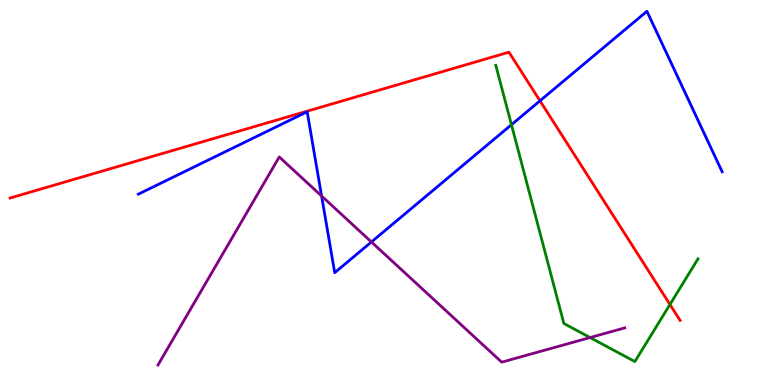[{'lines': ['blue', 'red'], 'intersections': [{'x': 6.97, 'y': 7.38}]}, {'lines': ['green', 'red'], 'intersections': [{'x': 8.64, 'y': 2.09}]}, {'lines': ['purple', 'red'], 'intersections': []}, {'lines': ['blue', 'green'], 'intersections': [{'x': 6.6, 'y': 6.76}]}, {'lines': ['blue', 'purple'], 'intersections': [{'x': 4.15, 'y': 4.91}, {'x': 4.79, 'y': 3.72}]}, {'lines': ['green', 'purple'], 'intersections': [{'x': 7.61, 'y': 1.23}]}]